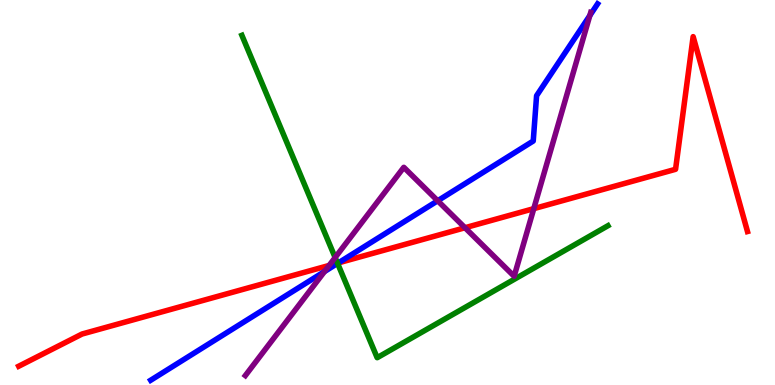[{'lines': ['blue', 'red'], 'intersections': [{'x': 4.37, 'y': 3.17}]}, {'lines': ['green', 'red'], 'intersections': [{'x': 4.35, 'y': 3.17}]}, {'lines': ['purple', 'red'], 'intersections': [{'x': 4.25, 'y': 3.11}, {'x': 6.0, 'y': 4.08}, {'x': 6.89, 'y': 4.58}]}, {'lines': ['blue', 'green'], 'intersections': [{'x': 4.36, 'y': 3.16}]}, {'lines': ['blue', 'purple'], 'intersections': [{'x': 4.19, 'y': 2.95}, {'x': 5.65, 'y': 4.79}, {'x': 7.61, 'y': 9.6}]}, {'lines': ['green', 'purple'], 'intersections': [{'x': 4.32, 'y': 3.31}]}]